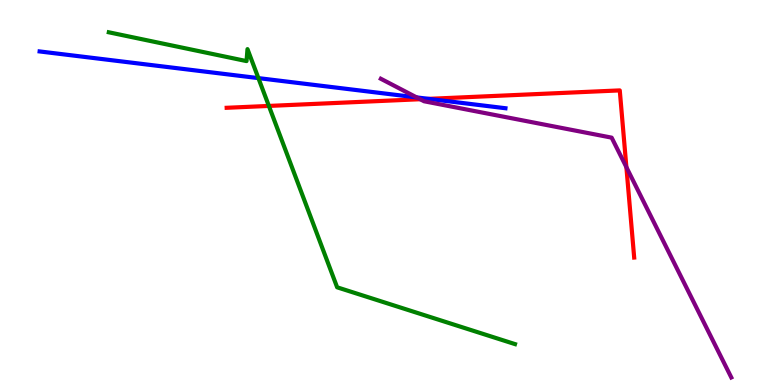[{'lines': ['blue', 'red'], 'intersections': [{'x': 5.53, 'y': 7.43}]}, {'lines': ['green', 'red'], 'intersections': [{'x': 3.47, 'y': 7.25}]}, {'lines': ['purple', 'red'], 'intersections': [{'x': 5.42, 'y': 7.42}, {'x': 8.08, 'y': 5.66}]}, {'lines': ['blue', 'green'], 'intersections': [{'x': 3.33, 'y': 7.97}]}, {'lines': ['blue', 'purple'], 'intersections': [{'x': 5.38, 'y': 7.47}]}, {'lines': ['green', 'purple'], 'intersections': []}]